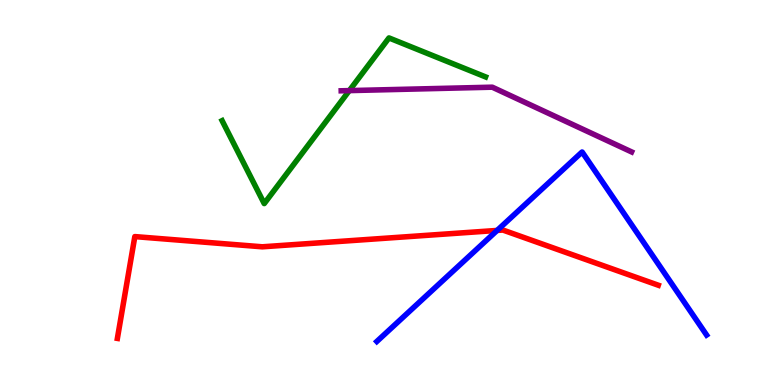[{'lines': ['blue', 'red'], 'intersections': [{'x': 6.41, 'y': 4.01}]}, {'lines': ['green', 'red'], 'intersections': []}, {'lines': ['purple', 'red'], 'intersections': []}, {'lines': ['blue', 'green'], 'intersections': []}, {'lines': ['blue', 'purple'], 'intersections': []}, {'lines': ['green', 'purple'], 'intersections': [{'x': 4.51, 'y': 7.65}]}]